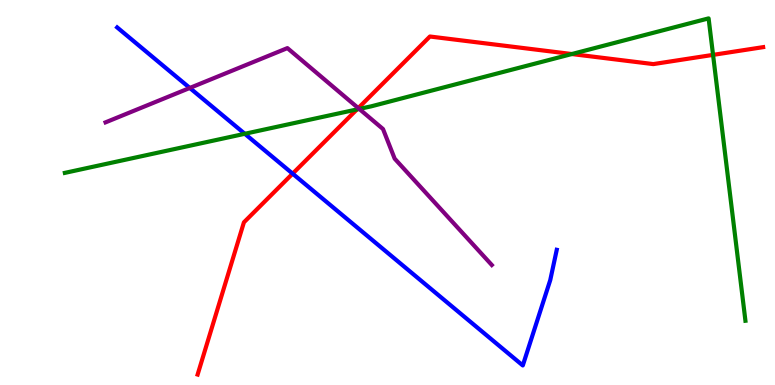[{'lines': ['blue', 'red'], 'intersections': [{'x': 3.78, 'y': 5.49}]}, {'lines': ['green', 'red'], 'intersections': [{'x': 4.61, 'y': 7.16}, {'x': 7.38, 'y': 8.6}, {'x': 9.2, 'y': 8.57}]}, {'lines': ['purple', 'red'], 'intersections': [{'x': 4.62, 'y': 7.19}]}, {'lines': ['blue', 'green'], 'intersections': [{'x': 3.16, 'y': 6.52}]}, {'lines': ['blue', 'purple'], 'intersections': [{'x': 2.45, 'y': 7.72}]}, {'lines': ['green', 'purple'], 'intersections': [{'x': 4.64, 'y': 7.17}]}]